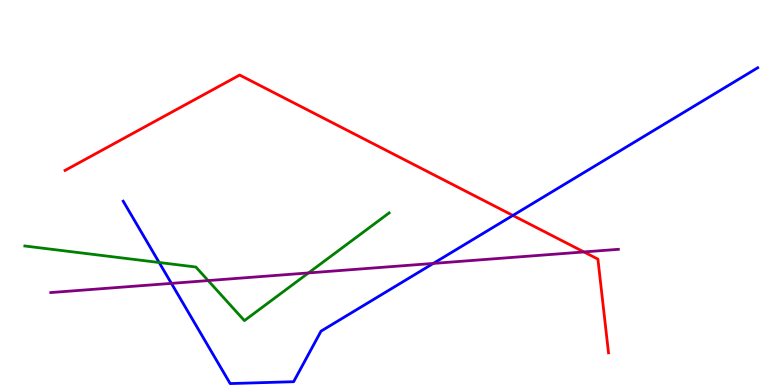[{'lines': ['blue', 'red'], 'intersections': [{'x': 6.62, 'y': 4.4}]}, {'lines': ['green', 'red'], 'intersections': []}, {'lines': ['purple', 'red'], 'intersections': [{'x': 7.53, 'y': 3.46}]}, {'lines': ['blue', 'green'], 'intersections': [{'x': 2.05, 'y': 3.18}]}, {'lines': ['blue', 'purple'], 'intersections': [{'x': 2.21, 'y': 2.64}, {'x': 5.59, 'y': 3.16}]}, {'lines': ['green', 'purple'], 'intersections': [{'x': 2.69, 'y': 2.71}, {'x': 3.98, 'y': 2.91}]}]